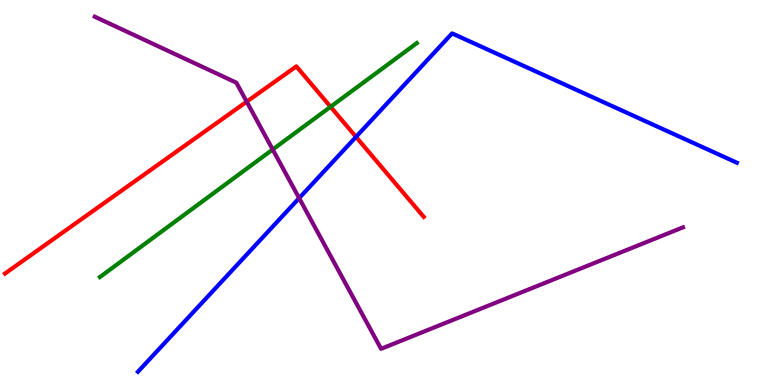[{'lines': ['blue', 'red'], 'intersections': [{'x': 4.59, 'y': 6.44}]}, {'lines': ['green', 'red'], 'intersections': [{'x': 4.27, 'y': 7.23}]}, {'lines': ['purple', 'red'], 'intersections': [{'x': 3.18, 'y': 7.36}]}, {'lines': ['blue', 'green'], 'intersections': []}, {'lines': ['blue', 'purple'], 'intersections': [{'x': 3.86, 'y': 4.85}]}, {'lines': ['green', 'purple'], 'intersections': [{'x': 3.52, 'y': 6.12}]}]